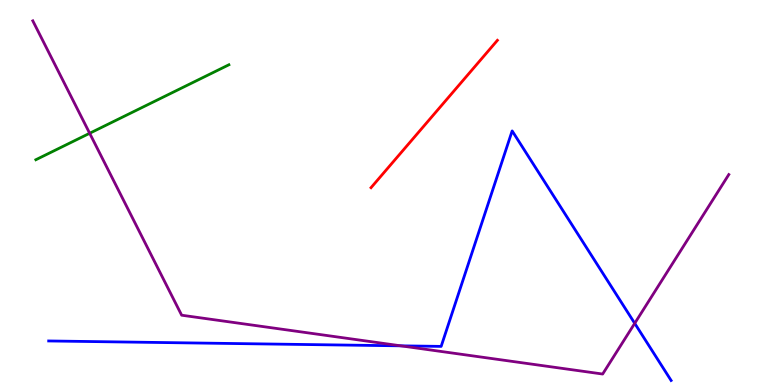[{'lines': ['blue', 'red'], 'intersections': []}, {'lines': ['green', 'red'], 'intersections': []}, {'lines': ['purple', 'red'], 'intersections': []}, {'lines': ['blue', 'green'], 'intersections': []}, {'lines': ['blue', 'purple'], 'intersections': [{'x': 5.17, 'y': 1.02}, {'x': 8.19, 'y': 1.6}]}, {'lines': ['green', 'purple'], 'intersections': [{'x': 1.16, 'y': 6.54}]}]